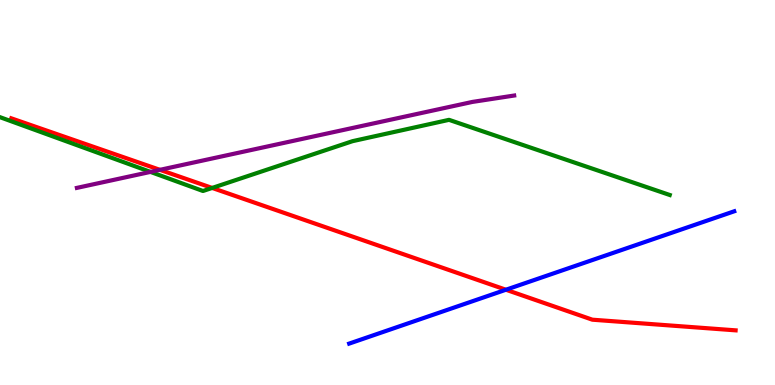[{'lines': ['blue', 'red'], 'intersections': [{'x': 6.53, 'y': 2.47}]}, {'lines': ['green', 'red'], 'intersections': [{'x': 2.74, 'y': 5.12}]}, {'lines': ['purple', 'red'], 'intersections': [{'x': 2.06, 'y': 5.59}]}, {'lines': ['blue', 'green'], 'intersections': []}, {'lines': ['blue', 'purple'], 'intersections': []}, {'lines': ['green', 'purple'], 'intersections': [{'x': 1.94, 'y': 5.54}]}]